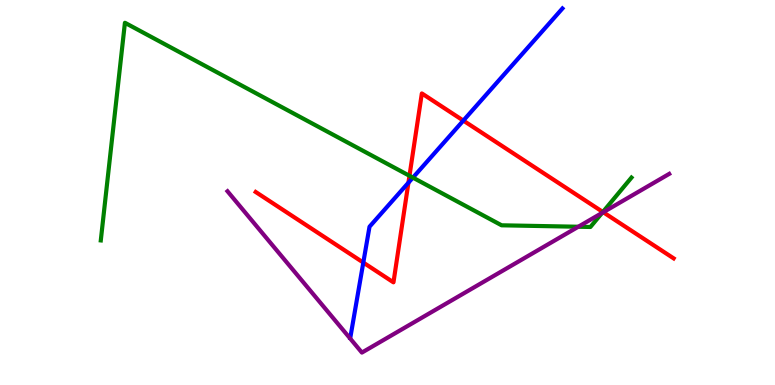[{'lines': ['blue', 'red'], 'intersections': [{'x': 4.69, 'y': 3.18}, {'x': 5.27, 'y': 5.25}, {'x': 5.98, 'y': 6.87}]}, {'lines': ['green', 'red'], 'intersections': [{'x': 5.28, 'y': 5.43}, {'x': 7.78, 'y': 4.49}]}, {'lines': ['purple', 'red'], 'intersections': [{'x': 7.78, 'y': 4.49}]}, {'lines': ['blue', 'green'], 'intersections': [{'x': 5.33, 'y': 5.39}]}, {'lines': ['blue', 'purple'], 'intersections': []}, {'lines': ['green', 'purple'], 'intersections': [{'x': 7.46, 'y': 4.11}, {'x': 7.77, 'y': 4.47}]}]